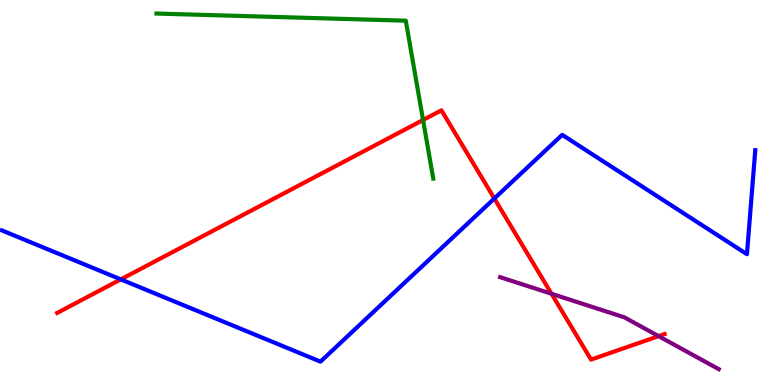[{'lines': ['blue', 'red'], 'intersections': [{'x': 1.56, 'y': 2.74}, {'x': 6.38, 'y': 4.84}]}, {'lines': ['green', 'red'], 'intersections': [{'x': 5.46, 'y': 6.88}]}, {'lines': ['purple', 'red'], 'intersections': [{'x': 7.12, 'y': 2.37}, {'x': 8.5, 'y': 1.27}]}, {'lines': ['blue', 'green'], 'intersections': []}, {'lines': ['blue', 'purple'], 'intersections': []}, {'lines': ['green', 'purple'], 'intersections': []}]